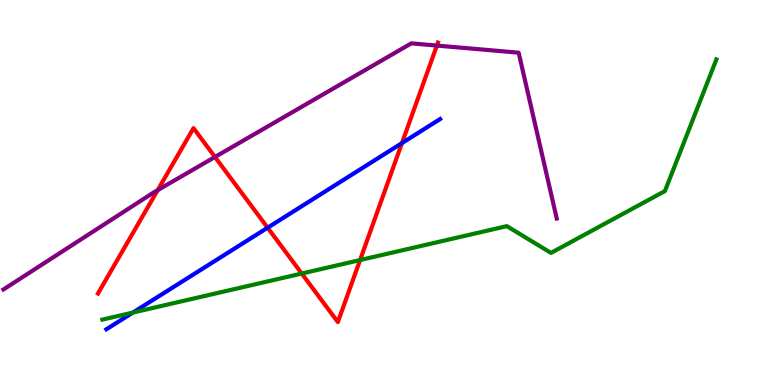[{'lines': ['blue', 'red'], 'intersections': [{'x': 3.45, 'y': 4.09}, {'x': 5.19, 'y': 6.28}]}, {'lines': ['green', 'red'], 'intersections': [{'x': 3.89, 'y': 2.9}, {'x': 4.65, 'y': 3.25}]}, {'lines': ['purple', 'red'], 'intersections': [{'x': 2.03, 'y': 5.06}, {'x': 2.77, 'y': 5.92}, {'x': 5.64, 'y': 8.82}]}, {'lines': ['blue', 'green'], 'intersections': [{'x': 1.71, 'y': 1.88}]}, {'lines': ['blue', 'purple'], 'intersections': []}, {'lines': ['green', 'purple'], 'intersections': []}]